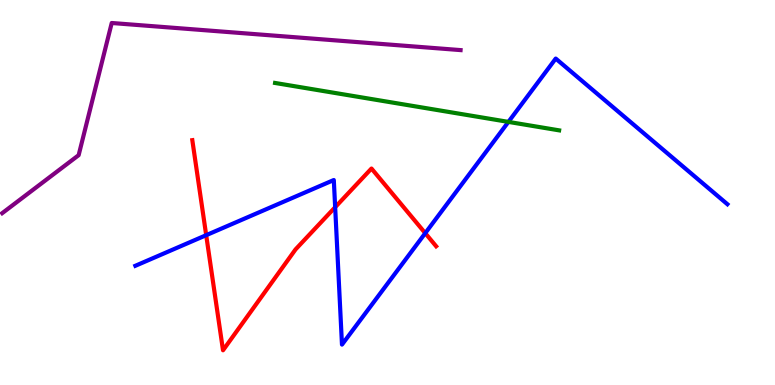[{'lines': ['blue', 'red'], 'intersections': [{'x': 2.66, 'y': 3.89}, {'x': 4.32, 'y': 4.62}, {'x': 5.49, 'y': 3.94}]}, {'lines': ['green', 'red'], 'intersections': []}, {'lines': ['purple', 'red'], 'intersections': []}, {'lines': ['blue', 'green'], 'intersections': [{'x': 6.56, 'y': 6.83}]}, {'lines': ['blue', 'purple'], 'intersections': []}, {'lines': ['green', 'purple'], 'intersections': []}]